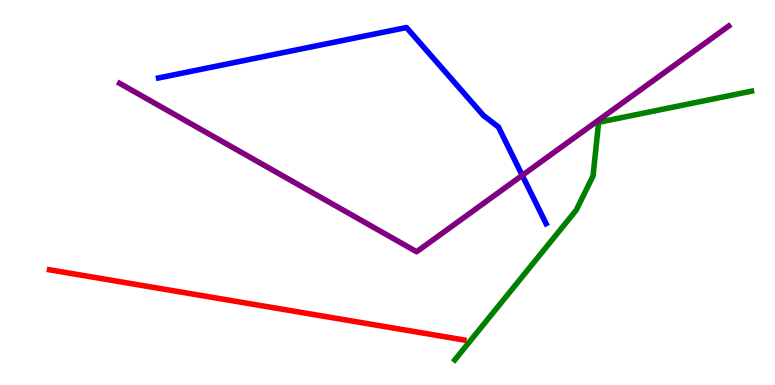[{'lines': ['blue', 'red'], 'intersections': []}, {'lines': ['green', 'red'], 'intersections': []}, {'lines': ['purple', 'red'], 'intersections': []}, {'lines': ['blue', 'green'], 'intersections': []}, {'lines': ['blue', 'purple'], 'intersections': [{'x': 6.74, 'y': 5.45}]}, {'lines': ['green', 'purple'], 'intersections': []}]